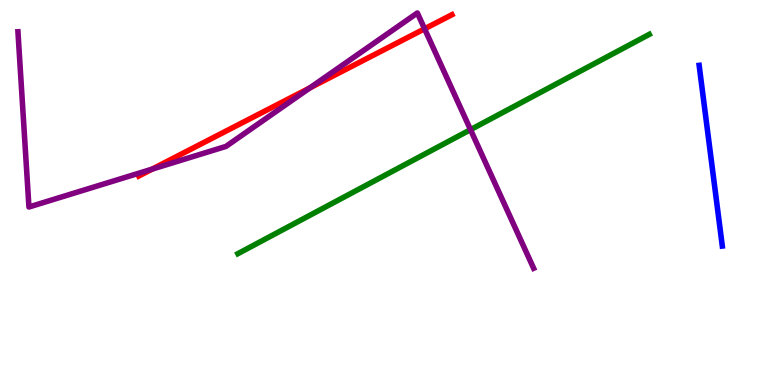[{'lines': ['blue', 'red'], 'intersections': []}, {'lines': ['green', 'red'], 'intersections': []}, {'lines': ['purple', 'red'], 'intersections': [{'x': 1.96, 'y': 5.61}, {'x': 4.0, 'y': 7.72}, {'x': 5.48, 'y': 9.25}]}, {'lines': ['blue', 'green'], 'intersections': []}, {'lines': ['blue', 'purple'], 'intersections': []}, {'lines': ['green', 'purple'], 'intersections': [{'x': 6.07, 'y': 6.63}]}]